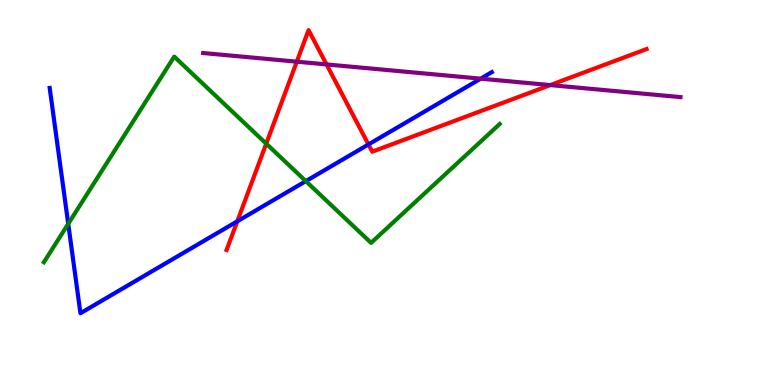[{'lines': ['blue', 'red'], 'intersections': [{'x': 3.06, 'y': 4.25}, {'x': 4.75, 'y': 6.25}]}, {'lines': ['green', 'red'], 'intersections': [{'x': 3.44, 'y': 6.27}]}, {'lines': ['purple', 'red'], 'intersections': [{'x': 3.83, 'y': 8.4}, {'x': 4.21, 'y': 8.33}, {'x': 7.1, 'y': 7.79}]}, {'lines': ['blue', 'green'], 'intersections': [{'x': 0.88, 'y': 4.19}, {'x': 3.95, 'y': 5.3}]}, {'lines': ['blue', 'purple'], 'intersections': [{'x': 6.2, 'y': 7.96}]}, {'lines': ['green', 'purple'], 'intersections': []}]